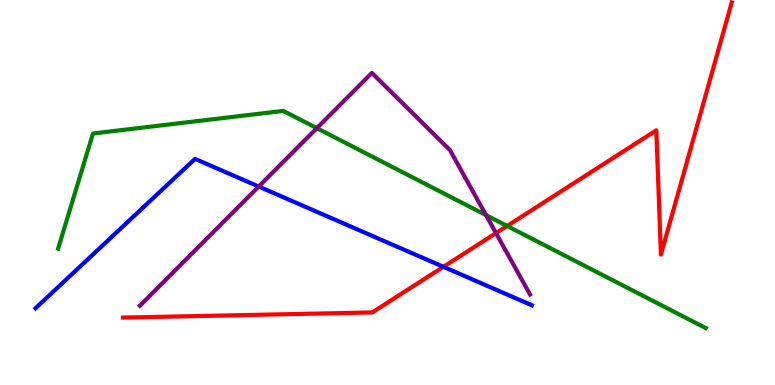[{'lines': ['blue', 'red'], 'intersections': [{'x': 5.72, 'y': 3.07}]}, {'lines': ['green', 'red'], 'intersections': [{'x': 6.54, 'y': 4.13}]}, {'lines': ['purple', 'red'], 'intersections': [{'x': 6.4, 'y': 3.95}]}, {'lines': ['blue', 'green'], 'intersections': []}, {'lines': ['blue', 'purple'], 'intersections': [{'x': 3.34, 'y': 5.15}]}, {'lines': ['green', 'purple'], 'intersections': [{'x': 4.09, 'y': 6.67}, {'x': 6.27, 'y': 4.41}]}]